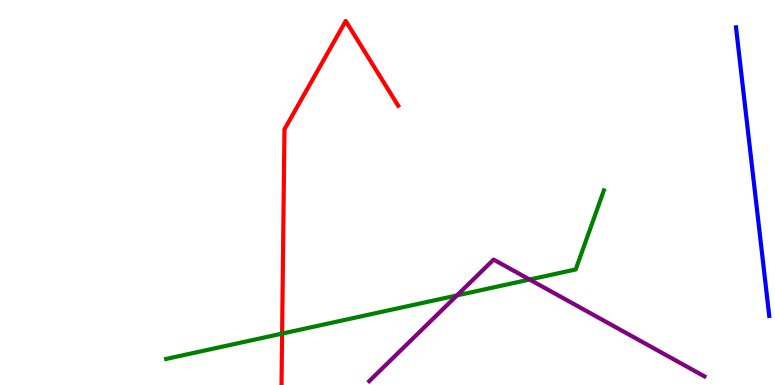[{'lines': ['blue', 'red'], 'intersections': []}, {'lines': ['green', 'red'], 'intersections': [{'x': 3.64, 'y': 1.33}]}, {'lines': ['purple', 'red'], 'intersections': []}, {'lines': ['blue', 'green'], 'intersections': []}, {'lines': ['blue', 'purple'], 'intersections': []}, {'lines': ['green', 'purple'], 'intersections': [{'x': 5.9, 'y': 2.33}, {'x': 6.83, 'y': 2.74}]}]